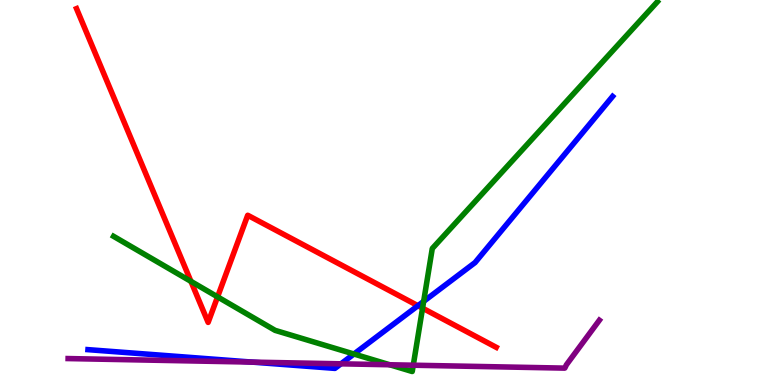[{'lines': ['blue', 'red'], 'intersections': [{'x': 5.39, 'y': 2.06}]}, {'lines': ['green', 'red'], 'intersections': [{'x': 2.46, 'y': 2.69}, {'x': 2.81, 'y': 2.29}, {'x': 5.45, 'y': 2.0}]}, {'lines': ['purple', 'red'], 'intersections': []}, {'lines': ['blue', 'green'], 'intersections': [{'x': 4.57, 'y': 0.805}, {'x': 5.47, 'y': 2.17}]}, {'lines': ['blue', 'purple'], 'intersections': [{'x': 3.25, 'y': 0.595}, {'x': 4.4, 'y': 0.55}]}, {'lines': ['green', 'purple'], 'intersections': [{'x': 5.03, 'y': 0.526}, {'x': 5.33, 'y': 0.514}]}]